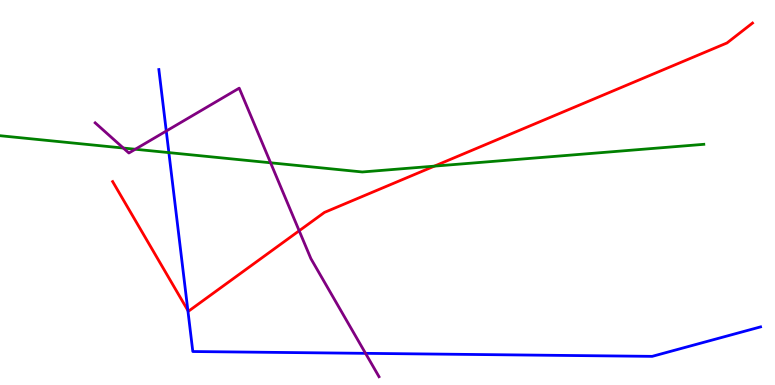[{'lines': ['blue', 'red'], 'intersections': [{'x': 2.42, 'y': 1.94}]}, {'lines': ['green', 'red'], 'intersections': [{'x': 5.6, 'y': 5.68}]}, {'lines': ['purple', 'red'], 'intersections': [{'x': 3.86, 'y': 4.01}]}, {'lines': ['blue', 'green'], 'intersections': [{'x': 2.18, 'y': 6.04}]}, {'lines': ['blue', 'purple'], 'intersections': [{'x': 2.15, 'y': 6.6}, {'x': 4.72, 'y': 0.822}]}, {'lines': ['green', 'purple'], 'intersections': [{'x': 1.59, 'y': 6.15}, {'x': 1.75, 'y': 6.12}, {'x': 3.49, 'y': 5.77}]}]